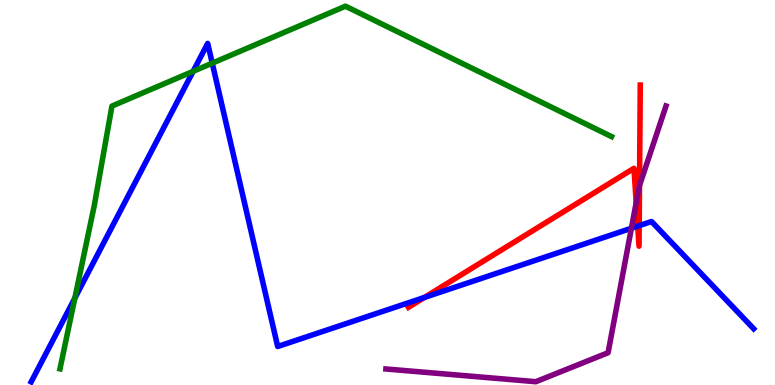[{'lines': ['blue', 'red'], 'intersections': [{'x': 5.48, 'y': 2.27}, {'x': 8.23, 'y': 4.13}, {'x': 8.25, 'y': 4.14}]}, {'lines': ['green', 'red'], 'intersections': []}, {'lines': ['purple', 'red'], 'intersections': [{'x': 8.21, 'y': 4.74}, {'x': 8.25, 'y': 5.18}]}, {'lines': ['blue', 'green'], 'intersections': [{'x': 0.966, 'y': 2.25}, {'x': 2.49, 'y': 8.15}, {'x': 2.74, 'y': 8.36}]}, {'lines': ['blue', 'purple'], 'intersections': [{'x': 8.15, 'y': 4.07}]}, {'lines': ['green', 'purple'], 'intersections': []}]